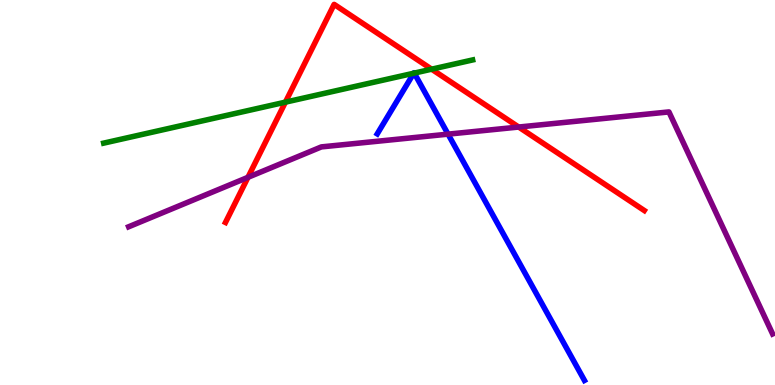[{'lines': ['blue', 'red'], 'intersections': []}, {'lines': ['green', 'red'], 'intersections': [{'x': 3.68, 'y': 7.35}, {'x': 5.57, 'y': 8.2}]}, {'lines': ['purple', 'red'], 'intersections': [{'x': 3.2, 'y': 5.39}, {'x': 6.69, 'y': 6.7}]}, {'lines': ['blue', 'green'], 'intersections': [{'x': 5.34, 'y': 8.1}, {'x': 5.35, 'y': 8.1}]}, {'lines': ['blue', 'purple'], 'intersections': [{'x': 5.78, 'y': 6.52}]}, {'lines': ['green', 'purple'], 'intersections': []}]